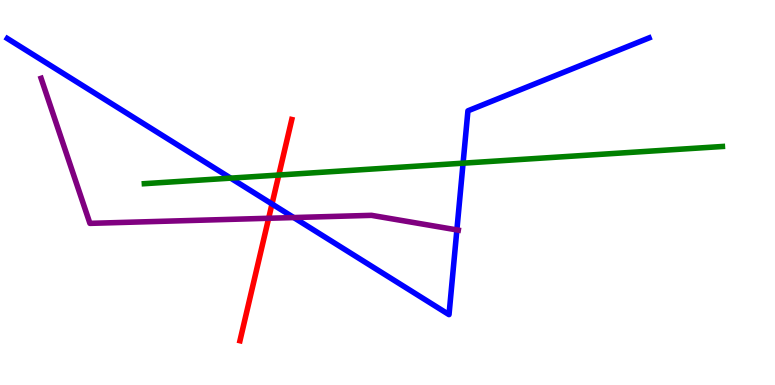[{'lines': ['blue', 'red'], 'intersections': [{'x': 3.51, 'y': 4.7}]}, {'lines': ['green', 'red'], 'intersections': [{'x': 3.6, 'y': 5.45}]}, {'lines': ['purple', 'red'], 'intersections': [{'x': 3.47, 'y': 4.33}]}, {'lines': ['blue', 'green'], 'intersections': [{'x': 2.98, 'y': 5.37}, {'x': 5.98, 'y': 5.76}]}, {'lines': ['blue', 'purple'], 'intersections': [{'x': 3.79, 'y': 4.35}, {'x': 5.9, 'y': 4.03}]}, {'lines': ['green', 'purple'], 'intersections': []}]